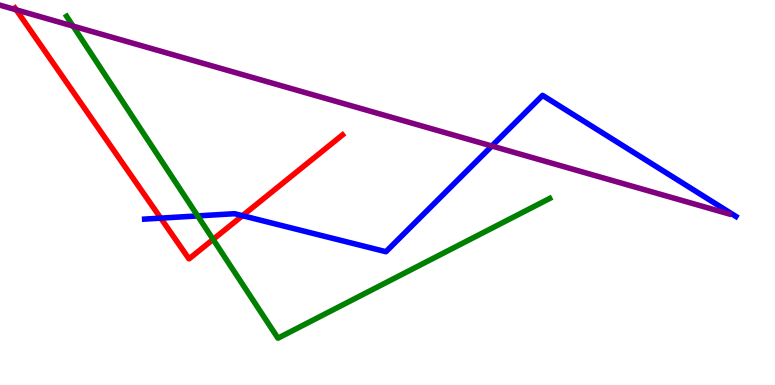[{'lines': ['blue', 'red'], 'intersections': [{'x': 2.07, 'y': 4.33}, {'x': 3.13, 'y': 4.4}]}, {'lines': ['green', 'red'], 'intersections': [{'x': 2.75, 'y': 3.78}]}, {'lines': ['purple', 'red'], 'intersections': [{'x': 0.209, 'y': 9.74}]}, {'lines': ['blue', 'green'], 'intersections': [{'x': 2.55, 'y': 4.39}]}, {'lines': ['blue', 'purple'], 'intersections': [{'x': 6.35, 'y': 6.21}]}, {'lines': ['green', 'purple'], 'intersections': [{'x': 0.943, 'y': 9.32}]}]